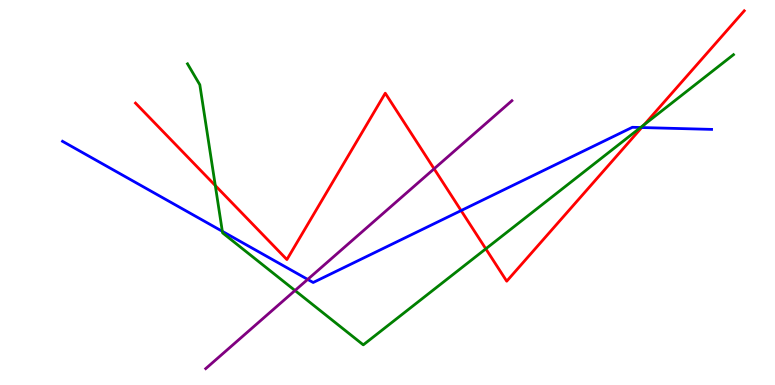[{'lines': ['blue', 'red'], 'intersections': [{'x': 5.95, 'y': 4.53}, {'x': 8.28, 'y': 6.69}]}, {'lines': ['green', 'red'], 'intersections': [{'x': 2.78, 'y': 5.18}, {'x': 6.27, 'y': 3.54}, {'x': 8.31, 'y': 6.76}]}, {'lines': ['purple', 'red'], 'intersections': [{'x': 5.6, 'y': 5.62}]}, {'lines': ['blue', 'green'], 'intersections': [{'x': 2.87, 'y': 3.99}, {'x': 8.27, 'y': 6.69}]}, {'lines': ['blue', 'purple'], 'intersections': [{'x': 3.97, 'y': 2.74}]}, {'lines': ['green', 'purple'], 'intersections': [{'x': 3.81, 'y': 2.45}]}]